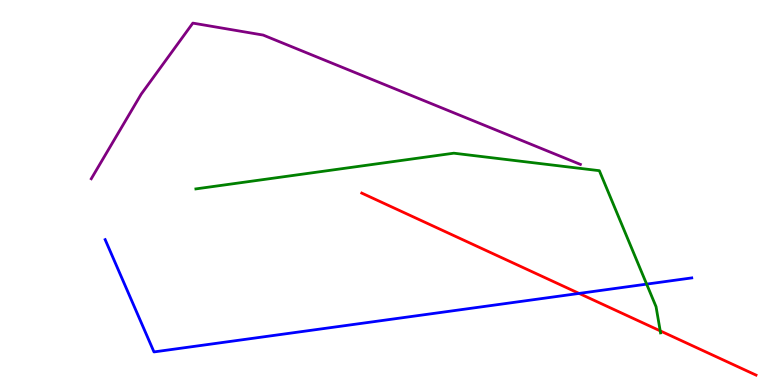[{'lines': ['blue', 'red'], 'intersections': [{'x': 7.47, 'y': 2.38}]}, {'lines': ['green', 'red'], 'intersections': [{'x': 8.52, 'y': 1.41}]}, {'lines': ['purple', 'red'], 'intersections': []}, {'lines': ['blue', 'green'], 'intersections': [{'x': 8.34, 'y': 2.62}]}, {'lines': ['blue', 'purple'], 'intersections': []}, {'lines': ['green', 'purple'], 'intersections': []}]